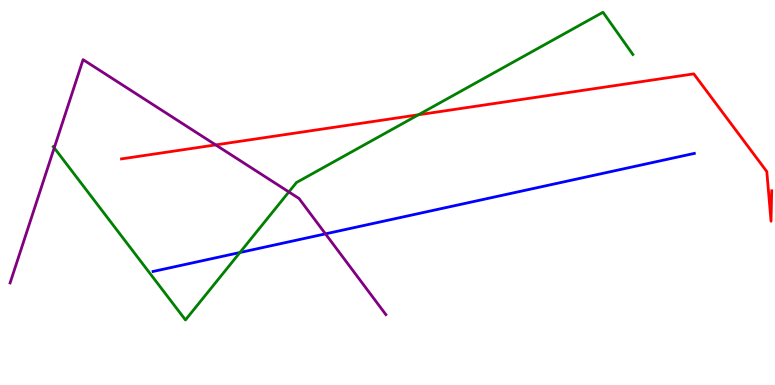[{'lines': ['blue', 'red'], 'intersections': []}, {'lines': ['green', 'red'], 'intersections': [{'x': 5.4, 'y': 7.02}]}, {'lines': ['purple', 'red'], 'intersections': [{'x': 2.78, 'y': 6.24}]}, {'lines': ['blue', 'green'], 'intersections': [{'x': 3.1, 'y': 3.44}]}, {'lines': ['blue', 'purple'], 'intersections': [{'x': 4.2, 'y': 3.93}]}, {'lines': ['green', 'purple'], 'intersections': [{'x': 0.7, 'y': 6.16}, {'x': 3.73, 'y': 5.01}]}]